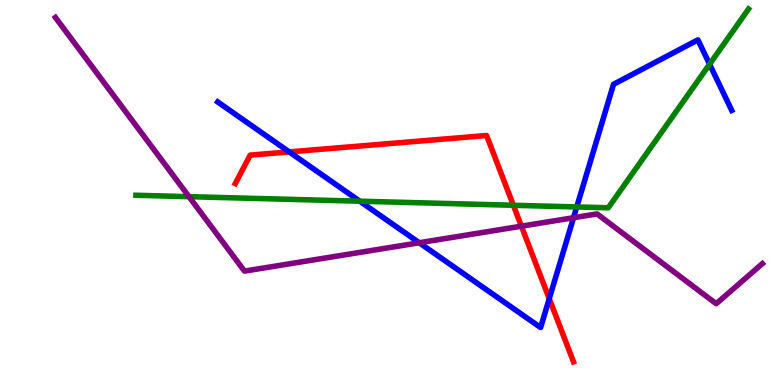[{'lines': ['blue', 'red'], 'intersections': [{'x': 3.73, 'y': 6.05}, {'x': 7.09, 'y': 2.24}]}, {'lines': ['green', 'red'], 'intersections': [{'x': 6.62, 'y': 4.67}]}, {'lines': ['purple', 'red'], 'intersections': [{'x': 6.73, 'y': 4.13}]}, {'lines': ['blue', 'green'], 'intersections': [{'x': 4.64, 'y': 4.77}, {'x': 7.44, 'y': 4.62}, {'x': 9.16, 'y': 8.33}]}, {'lines': ['blue', 'purple'], 'intersections': [{'x': 5.41, 'y': 3.69}, {'x': 7.4, 'y': 4.34}]}, {'lines': ['green', 'purple'], 'intersections': [{'x': 2.44, 'y': 4.89}]}]